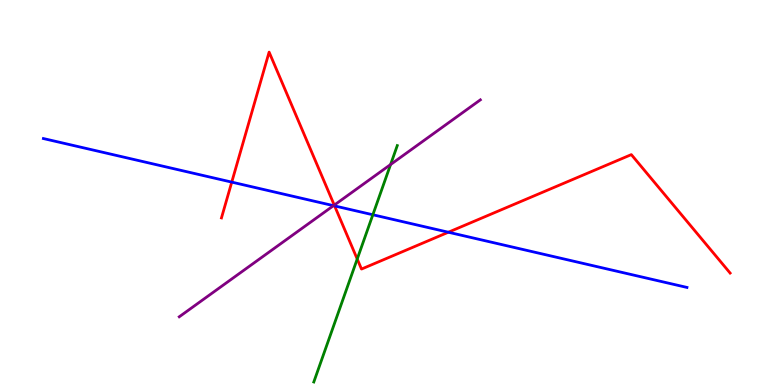[{'lines': ['blue', 'red'], 'intersections': [{'x': 2.99, 'y': 5.27}, {'x': 4.32, 'y': 4.65}, {'x': 5.79, 'y': 3.97}]}, {'lines': ['green', 'red'], 'intersections': [{'x': 4.61, 'y': 3.27}]}, {'lines': ['purple', 'red'], 'intersections': [{'x': 4.31, 'y': 4.67}]}, {'lines': ['blue', 'green'], 'intersections': [{'x': 4.81, 'y': 4.42}]}, {'lines': ['blue', 'purple'], 'intersections': [{'x': 4.3, 'y': 4.66}]}, {'lines': ['green', 'purple'], 'intersections': [{'x': 5.04, 'y': 5.73}]}]